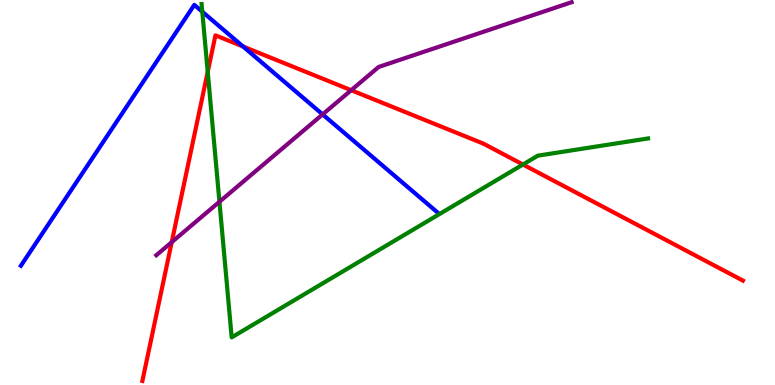[{'lines': ['blue', 'red'], 'intersections': [{'x': 3.14, 'y': 8.79}]}, {'lines': ['green', 'red'], 'intersections': [{'x': 2.68, 'y': 8.13}, {'x': 6.75, 'y': 5.73}]}, {'lines': ['purple', 'red'], 'intersections': [{'x': 2.22, 'y': 3.71}, {'x': 4.53, 'y': 7.66}]}, {'lines': ['blue', 'green'], 'intersections': [{'x': 2.61, 'y': 9.7}]}, {'lines': ['blue', 'purple'], 'intersections': [{'x': 4.16, 'y': 7.03}]}, {'lines': ['green', 'purple'], 'intersections': [{'x': 2.83, 'y': 4.76}]}]